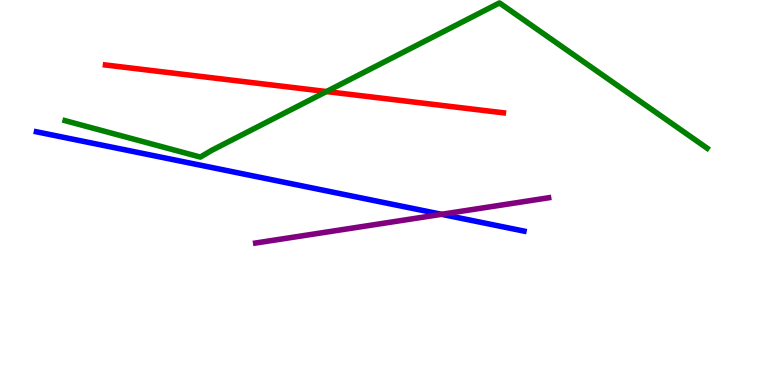[{'lines': ['blue', 'red'], 'intersections': []}, {'lines': ['green', 'red'], 'intersections': [{'x': 4.21, 'y': 7.62}]}, {'lines': ['purple', 'red'], 'intersections': []}, {'lines': ['blue', 'green'], 'intersections': []}, {'lines': ['blue', 'purple'], 'intersections': [{'x': 5.7, 'y': 4.43}]}, {'lines': ['green', 'purple'], 'intersections': []}]